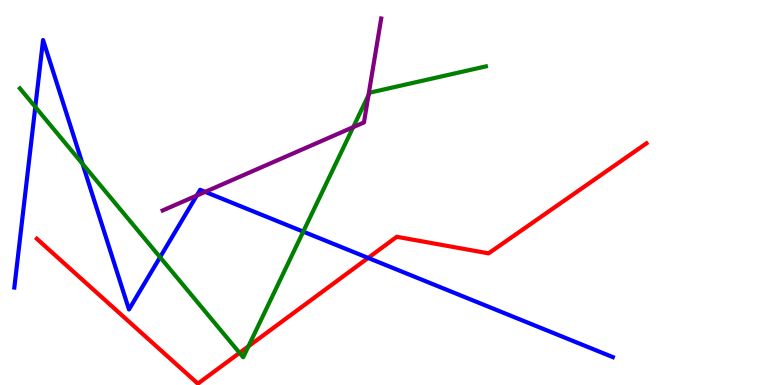[{'lines': ['blue', 'red'], 'intersections': [{'x': 4.75, 'y': 3.3}]}, {'lines': ['green', 'red'], 'intersections': [{'x': 3.09, 'y': 0.834}, {'x': 3.21, 'y': 1.0}]}, {'lines': ['purple', 'red'], 'intersections': []}, {'lines': ['blue', 'green'], 'intersections': [{'x': 0.456, 'y': 7.22}, {'x': 1.07, 'y': 5.74}, {'x': 2.07, 'y': 3.32}, {'x': 3.91, 'y': 3.98}]}, {'lines': ['blue', 'purple'], 'intersections': [{'x': 2.54, 'y': 4.92}, {'x': 2.65, 'y': 5.02}]}, {'lines': ['green', 'purple'], 'intersections': [{'x': 4.56, 'y': 6.7}, {'x': 4.75, 'y': 7.53}]}]